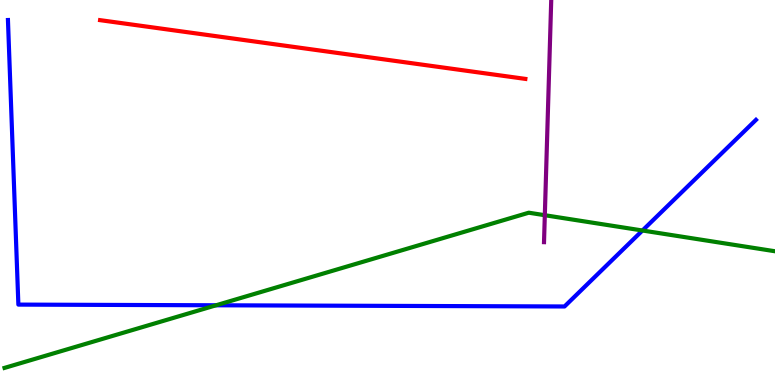[{'lines': ['blue', 'red'], 'intersections': []}, {'lines': ['green', 'red'], 'intersections': []}, {'lines': ['purple', 'red'], 'intersections': []}, {'lines': ['blue', 'green'], 'intersections': [{'x': 2.79, 'y': 2.07}, {'x': 8.29, 'y': 4.01}]}, {'lines': ['blue', 'purple'], 'intersections': []}, {'lines': ['green', 'purple'], 'intersections': [{'x': 7.03, 'y': 4.41}]}]